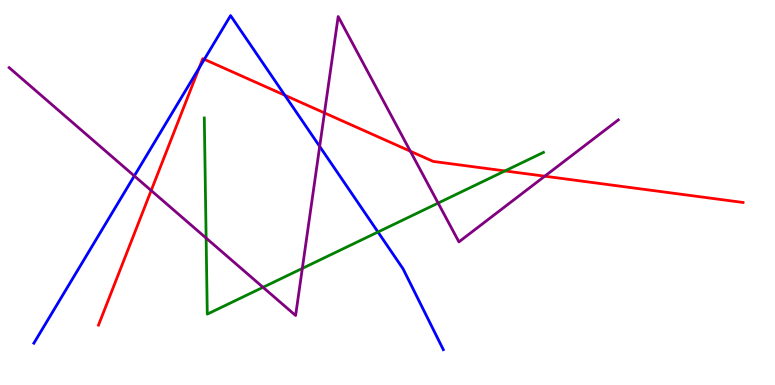[{'lines': ['blue', 'red'], 'intersections': [{'x': 2.57, 'y': 8.23}, {'x': 2.64, 'y': 8.46}, {'x': 3.68, 'y': 7.53}]}, {'lines': ['green', 'red'], 'intersections': [{'x': 6.52, 'y': 5.56}]}, {'lines': ['purple', 'red'], 'intersections': [{'x': 1.95, 'y': 5.05}, {'x': 4.19, 'y': 7.07}, {'x': 5.29, 'y': 6.07}, {'x': 7.03, 'y': 5.42}]}, {'lines': ['blue', 'green'], 'intersections': [{'x': 4.88, 'y': 3.97}]}, {'lines': ['blue', 'purple'], 'intersections': [{'x': 1.73, 'y': 5.43}, {'x': 4.12, 'y': 6.2}]}, {'lines': ['green', 'purple'], 'intersections': [{'x': 2.66, 'y': 3.82}, {'x': 3.39, 'y': 2.54}, {'x': 3.9, 'y': 3.03}, {'x': 5.65, 'y': 4.73}]}]